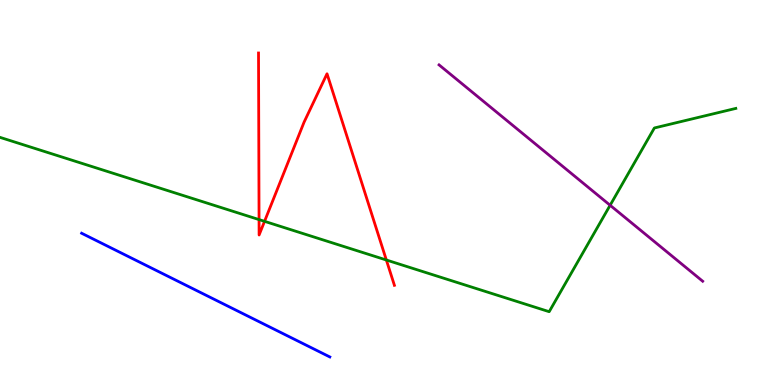[{'lines': ['blue', 'red'], 'intersections': []}, {'lines': ['green', 'red'], 'intersections': [{'x': 3.34, 'y': 4.3}, {'x': 3.41, 'y': 4.25}, {'x': 4.99, 'y': 3.25}]}, {'lines': ['purple', 'red'], 'intersections': []}, {'lines': ['blue', 'green'], 'intersections': []}, {'lines': ['blue', 'purple'], 'intersections': []}, {'lines': ['green', 'purple'], 'intersections': [{'x': 7.87, 'y': 4.67}]}]